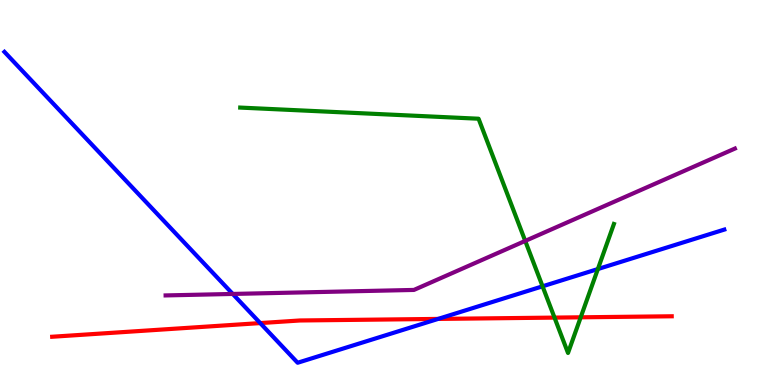[{'lines': ['blue', 'red'], 'intersections': [{'x': 3.36, 'y': 1.61}, {'x': 5.65, 'y': 1.72}]}, {'lines': ['green', 'red'], 'intersections': [{'x': 7.15, 'y': 1.75}, {'x': 7.49, 'y': 1.76}]}, {'lines': ['purple', 'red'], 'intersections': []}, {'lines': ['blue', 'green'], 'intersections': [{'x': 7.0, 'y': 2.56}, {'x': 7.71, 'y': 3.01}]}, {'lines': ['blue', 'purple'], 'intersections': [{'x': 3.0, 'y': 2.37}]}, {'lines': ['green', 'purple'], 'intersections': [{'x': 6.78, 'y': 3.74}]}]